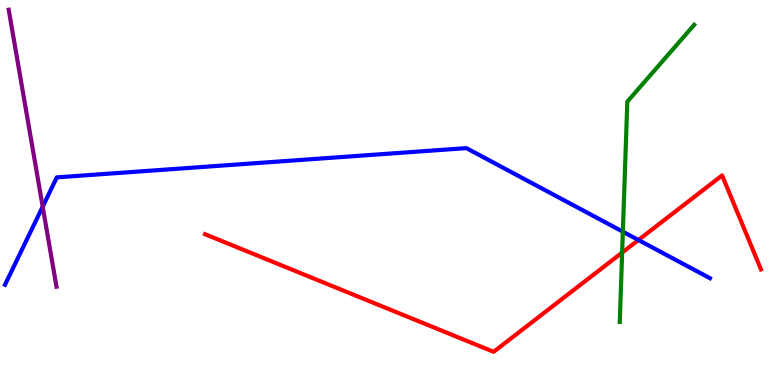[{'lines': ['blue', 'red'], 'intersections': [{'x': 8.24, 'y': 3.77}]}, {'lines': ['green', 'red'], 'intersections': [{'x': 8.03, 'y': 3.44}]}, {'lines': ['purple', 'red'], 'intersections': []}, {'lines': ['blue', 'green'], 'intersections': [{'x': 8.04, 'y': 3.98}]}, {'lines': ['blue', 'purple'], 'intersections': [{'x': 0.551, 'y': 4.63}]}, {'lines': ['green', 'purple'], 'intersections': []}]